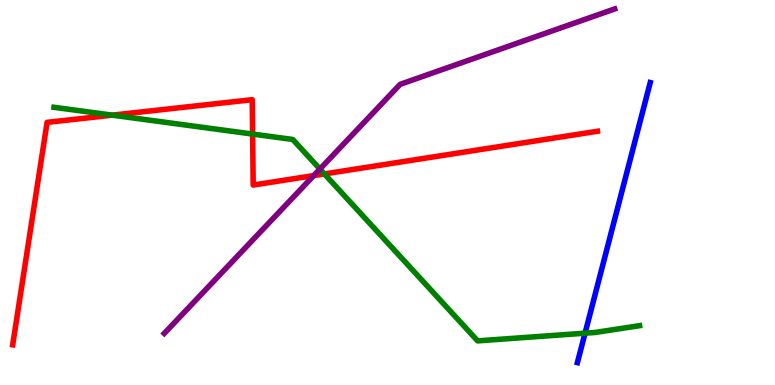[{'lines': ['blue', 'red'], 'intersections': []}, {'lines': ['green', 'red'], 'intersections': [{'x': 1.45, 'y': 7.01}, {'x': 3.26, 'y': 6.52}, {'x': 4.19, 'y': 5.48}]}, {'lines': ['purple', 'red'], 'intersections': [{'x': 4.05, 'y': 5.44}]}, {'lines': ['blue', 'green'], 'intersections': [{'x': 7.55, 'y': 1.35}]}, {'lines': ['blue', 'purple'], 'intersections': []}, {'lines': ['green', 'purple'], 'intersections': [{'x': 4.13, 'y': 5.61}]}]